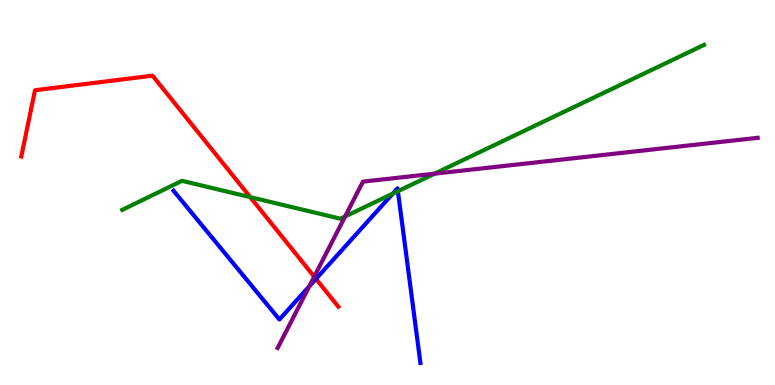[{'lines': ['blue', 'red'], 'intersections': [{'x': 4.08, 'y': 2.76}]}, {'lines': ['green', 'red'], 'intersections': [{'x': 3.23, 'y': 4.88}]}, {'lines': ['purple', 'red'], 'intersections': [{'x': 4.05, 'y': 2.81}]}, {'lines': ['blue', 'green'], 'intersections': [{'x': 5.07, 'y': 4.97}, {'x': 5.13, 'y': 5.03}]}, {'lines': ['blue', 'purple'], 'intersections': [{'x': 3.99, 'y': 2.56}]}, {'lines': ['green', 'purple'], 'intersections': [{'x': 4.45, 'y': 4.38}, {'x': 5.61, 'y': 5.49}]}]